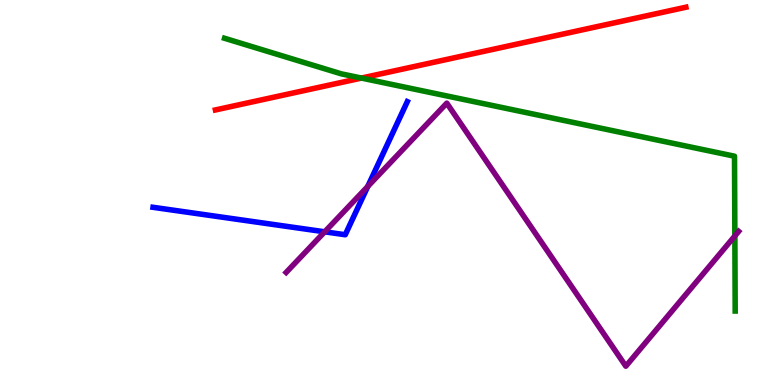[{'lines': ['blue', 'red'], 'intersections': []}, {'lines': ['green', 'red'], 'intersections': [{'x': 4.66, 'y': 7.97}]}, {'lines': ['purple', 'red'], 'intersections': []}, {'lines': ['blue', 'green'], 'intersections': []}, {'lines': ['blue', 'purple'], 'intersections': [{'x': 4.19, 'y': 3.98}, {'x': 4.75, 'y': 5.16}]}, {'lines': ['green', 'purple'], 'intersections': [{'x': 9.48, 'y': 3.87}]}]